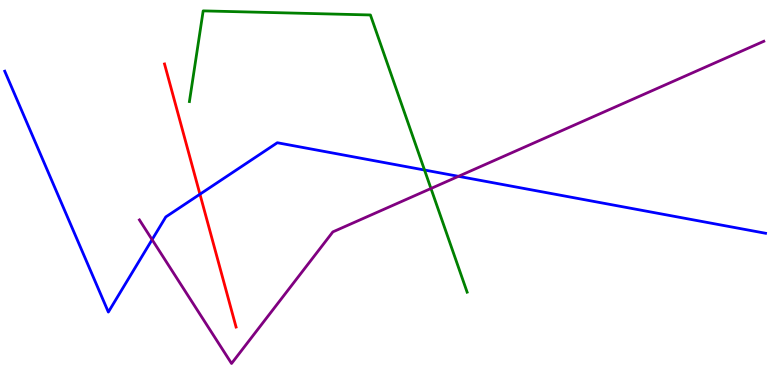[{'lines': ['blue', 'red'], 'intersections': [{'x': 2.58, 'y': 4.96}]}, {'lines': ['green', 'red'], 'intersections': []}, {'lines': ['purple', 'red'], 'intersections': []}, {'lines': ['blue', 'green'], 'intersections': [{'x': 5.48, 'y': 5.58}]}, {'lines': ['blue', 'purple'], 'intersections': [{'x': 1.96, 'y': 3.78}, {'x': 5.92, 'y': 5.42}]}, {'lines': ['green', 'purple'], 'intersections': [{'x': 5.56, 'y': 5.1}]}]